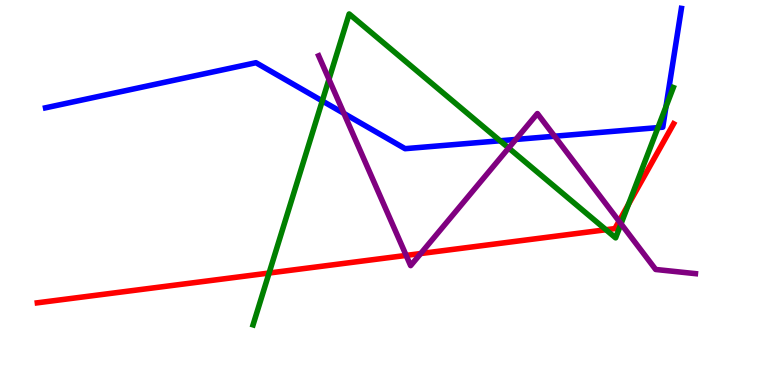[{'lines': ['blue', 'red'], 'intersections': []}, {'lines': ['green', 'red'], 'intersections': [{'x': 3.47, 'y': 2.91}, {'x': 7.82, 'y': 4.03}, {'x': 8.11, 'y': 4.69}]}, {'lines': ['purple', 'red'], 'intersections': [{'x': 5.24, 'y': 3.37}, {'x': 5.43, 'y': 3.41}, {'x': 7.99, 'y': 4.25}]}, {'lines': ['blue', 'green'], 'intersections': [{'x': 4.16, 'y': 7.38}, {'x': 6.45, 'y': 6.34}, {'x': 8.49, 'y': 6.69}, {'x': 8.59, 'y': 7.23}]}, {'lines': ['blue', 'purple'], 'intersections': [{'x': 4.44, 'y': 7.05}, {'x': 6.66, 'y': 6.38}, {'x': 7.16, 'y': 6.46}]}, {'lines': ['green', 'purple'], 'intersections': [{'x': 4.24, 'y': 7.94}, {'x': 6.56, 'y': 6.16}, {'x': 8.01, 'y': 4.19}]}]